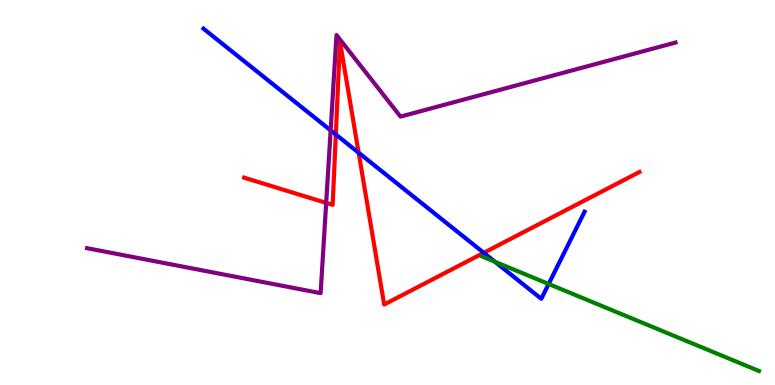[{'lines': ['blue', 'red'], 'intersections': [{'x': 4.33, 'y': 6.51}, {'x': 4.63, 'y': 6.03}, {'x': 6.24, 'y': 3.43}]}, {'lines': ['green', 'red'], 'intersections': []}, {'lines': ['purple', 'red'], 'intersections': [{'x': 4.21, 'y': 4.73}]}, {'lines': ['blue', 'green'], 'intersections': [{'x': 6.39, 'y': 3.2}, {'x': 7.08, 'y': 2.62}]}, {'lines': ['blue', 'purple'], 'intersections': [{'x': 4.27, 'y': 6.61}]}, {'lines': ['green', 'purple'], 'intersections': []}]